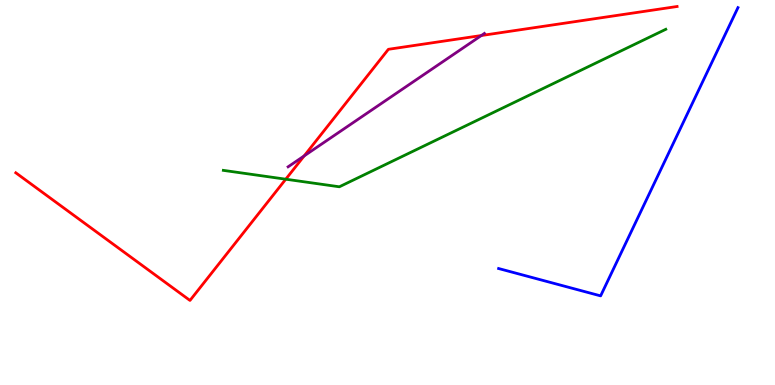[{'lines': ['blue', 'red'], 'intersections': []}, {'lines': ['green', 'red'], 'intersections': [{'x': 3.69, 'y': 5.35}]}, {'lines': ['purple', 'red'], 'intersections': [{'x': 3.92, 'y': 5.95}, {'x': 6.21, 'y': 9.08}]}, {'lines': ['blue', 'green'], 'intersections': []}, {'lines': ['blue', 'purple'], 'intersections': []}, {'lines': ['green', 'purple'], 'intersections': []}]